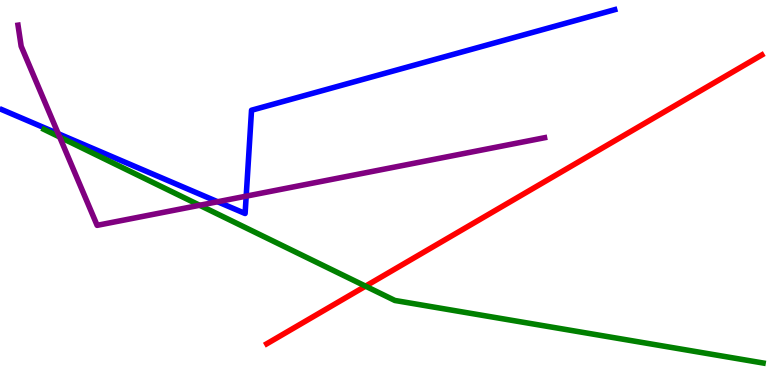[{'lines': ['blue', 'red'], 'intersections': []}, {'lines': ['green', 'red'], 'intersections': [{'x': 4.72, 'y': 2.57}]}, {'lines': ['purple', 'red'], 'intersections': []}, {'lines': ['blue', 'green'], 'intersections': []}, {'lines': ['blue', 'purple'], 'intersections': [{'x': 0.752, 'y': 6.53}, {'x': 2.81, 'y': 4.76}, {'x': 3.18, 'y': 4.91}]}, {'lines': ['green', 'purple'], 'intersections': [{'x': 0.77, 'y': 6.44}, {'x': 2.58, 'y': 4.67}]}]